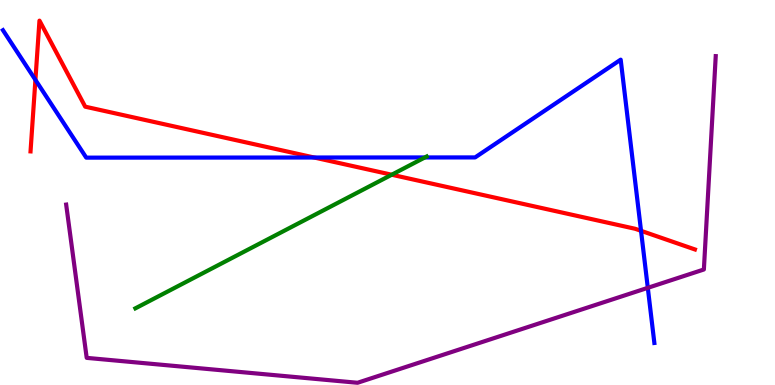[{'lines': ['blue', 'red'], 'intersections': [{'x': 0.457, 'y': 7.93}, {'x': 4.05, 'y': 5.91}, {'x': 8.27, 'y': 4.0}]}, {'lines': ['green', 'red'], 'intersections': [{'x': 5.05, 'y': 5.46}]}, {'lines': ['purple', 'red'], 'intersections': []}, {'lines': ['blue', 'green'], 'intersections': [{'x': 5.48, 'y': 5.91}]}, {'lines': ['blue', 'purple'], 'intersections': [{'x': 8.36, 'y': 2.52}]}, {'lines': ['green', 'purple'], 'intersections': []}]